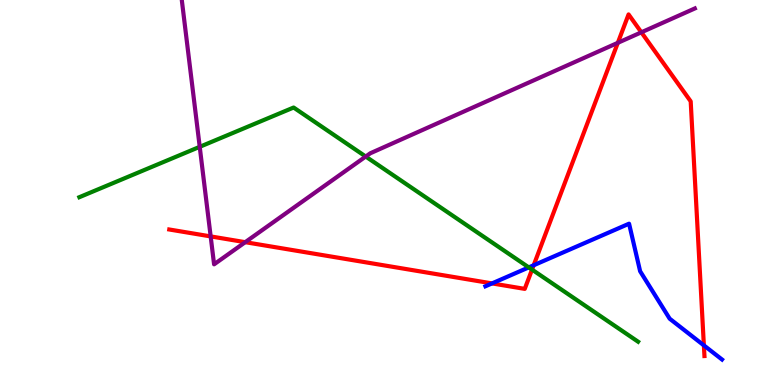[{'lines': ['blue', 'red'], 'intersections': [{'x': 6.35, 'y': 2.64}, {'x': 6.89, 'y': 3.11}, {'x': 9.08, 'y': 1.03}]}, {'lines': ['green', 'red'], 'intersections': [{'x': 6.86, 'y': 3.0}]}, {'lines': ['purple', 'red'], 'intersections': [{'x': 2.72, 'y': 3.86}, {'x': 3.16, 'y': 3.71}, {'x': 7.97, 'y': 8.89}, {'x': 8.28, 'y': 9.16}]}, {'lines': ['blue', 'green'], 'intersections': [{'x': 6.82, 'y': 3.05}]}, {'lines': ['blue', 'purple'], 'intersections': []}, {'lines': ['green', 'purple'], 'intersections': [{'x': 2.58, 'y': 6.19}, {'x': 4.72, 'y': 5.93}]}]